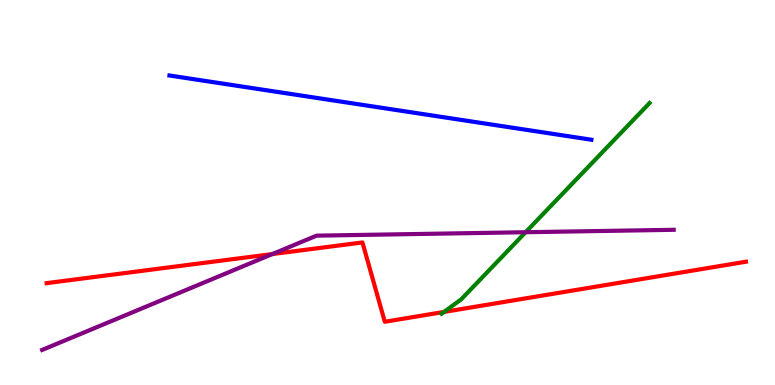[{'lines': ['blue', 'red'], 'intersections': []}, {'lines': ['green', 'red'], 'intersections': [{'x': 5.73, 'y': 1.9}]}, {'lines': ['purple', 'red'], 'intersections': [{'x': 3.51, 'y': 3.4}]}, {'lines': ['blue', 'green'], 'intersections': []}, {'lines': ['blue', 'purple'], 'intersections': []}, {'lines': ['green', 'purple'], 'intersections': [{'x': 6.78, 'y': 3.97}]}]